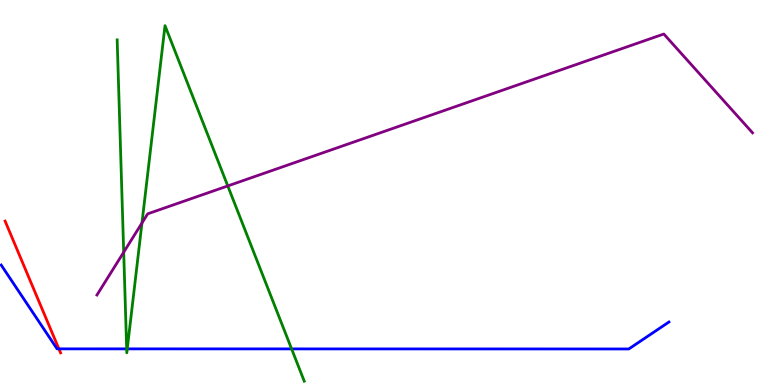[{'lines': ['blue', 'red'], 'intersections': [{'x': 0.76, 'y': 0.939}]}, {'lines': ['green', 'red'], 'intersections': []}, {'lines': ['purple', 'red'], 'intersections': []}, {'lines': ['blue', 'green'], 'intersections': [{'x': 1.63, 'y': 0.939}, {'x': 1.64, 'y': 0.939}, {'x': 3.76, 'y': 0.938}]}, {'lines': ['blue', 'purple'], 'intersections': []}, {'lines': ['green', 'purple'], 'intersections': [{'x': 1.6, 'y': 3.45}, {'x': 1.83, 'y': 4.21}, {'x': 2.94, 'y': 5.17}]}]